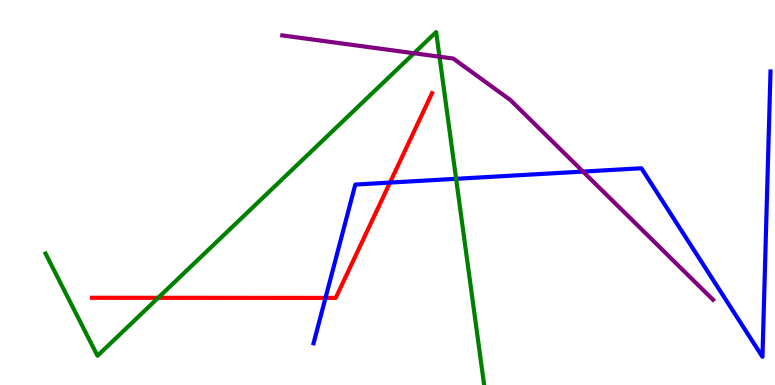[{'lines': ['blue', 'red'], 'intersections': [{'x': 4.2, 'y': 2.26}, {'x': 5.03, 'y': 5.26}]}, {'lines': ['green', 'red'], 'intersections': [{'x': 2.04, 'y': 2.26}]}, {'lines': ['purple', 'red'], 'intersections': []}, {'lines': ['blue', 'green'], 'intersections': [{'x': 5.89, 'y': 5.36}]}, {'lines': ['blue', 'purple'], 'intersections': [{'x': 7.52, 'y': 5.54}]}, {'lines': ['green', 'purple'], 'intersections': [{'x': 5.34, 'y': 8.62}, {'x': 5.67, 'y': 8.53}]}]